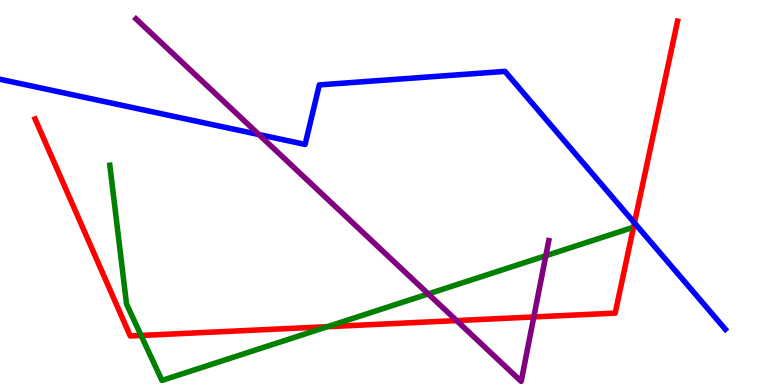[{'lines': ['blue', 'red'], 'intersections': [{'x': 8.19, 'y': 4.21}]}, {'lines': ['green', 'red'], 'intersections': [{'x': 1.82, 'y': 1.29}, {'x': 4.22, 'y': 1.51}]}, {'lines': ['purple', 'red'], 'intersections': [{'x': 5.89, 'y': 1.67}, {'x': 6.89, 'y': 1.77}]}, {'lines': ['blue', 'green'], 'intersections': []}, {'lines': ['blue', 'purple'], 'intersections': [{'x': 3.34, 'y': 6.51}]}, {'lines': ['green', 'purple'], 'intersections': [{'x': 5.53, 'y': 2.37}, {'x': 7.04, 'y': 3.36}]}]